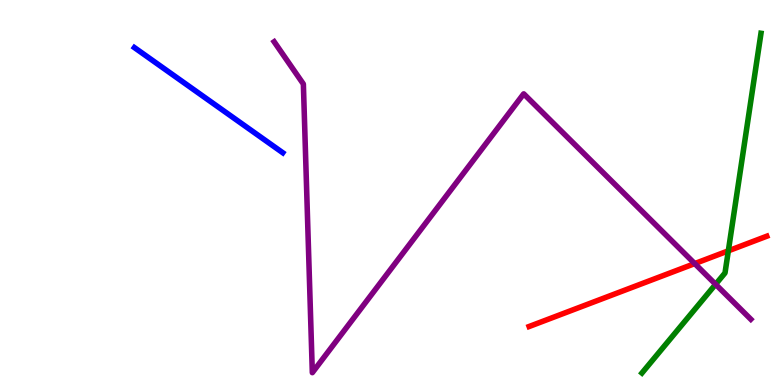[{'lines': ['blue', 'red'], 'intersections': []}, {'lines': ['green', 'red'], 'intersections': [{'x': 9.4, 'y': 3.48}]}, {'lines': ['purple', 'red'], 'intersections': [{'x': 8.96, 'y': 3.15}]}, {'lines': ['blue', 'green'], 'intersections': []}, {'lines': ['blue', 'purple'], 'intersections': []}, {'lines': ['green', 'purple'], 'intersections': [{'x': 9.23, 'y': 2.62}]}]